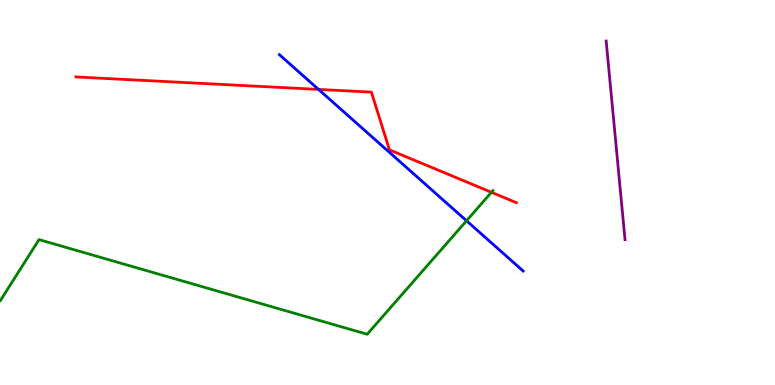[{'lines': ['blue', 'red'], 'intersections': [{'x': 4.11, 'y': 7.68}]}, {'lines': ['green', 'red'], 'intersections': [{'x': 6.34, 'y': 5.01}]}, {'lines': ['purple', 'red'], 'intersections': []}, {'lines': ['blue', 'green'], 'intersections': [{'x': 6.02, 'y': 4.27}]}, {'lines': ['blue', 'purple'], 'intersections': []}, {'lines': ['green', 'purple'], 'intersections': []}]